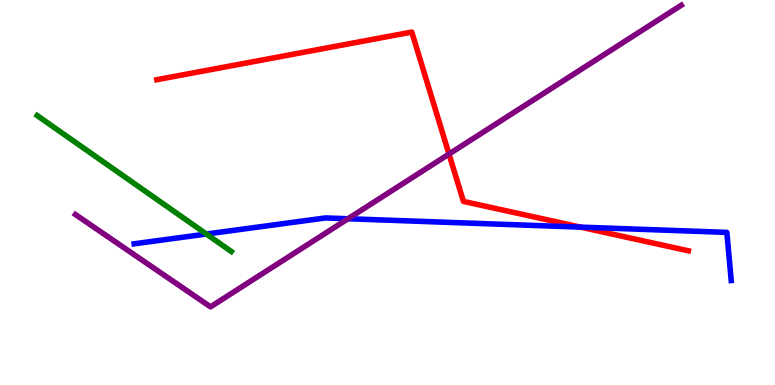[{'lines': ['blue', 'red'], 'intersections': [{'x': 7.49, 'y': 4.1}]}, {'lines': ['green', 'red'], 'intersections': []}, {'lines': ['purple', 'red'], 'intersections': [{'x': 5.79, 'y': 6.0}]}, {'lines': ['blue', 'green'], 'intersections': [{'x': 2.66, 'y': 3.92}]}, {'lines': ['blue', 'purple'], 'intersections': [{'x': 4.49, 'y': 4.32}]}, {'lines': ['green', 'purple'], 'intersections': []}]